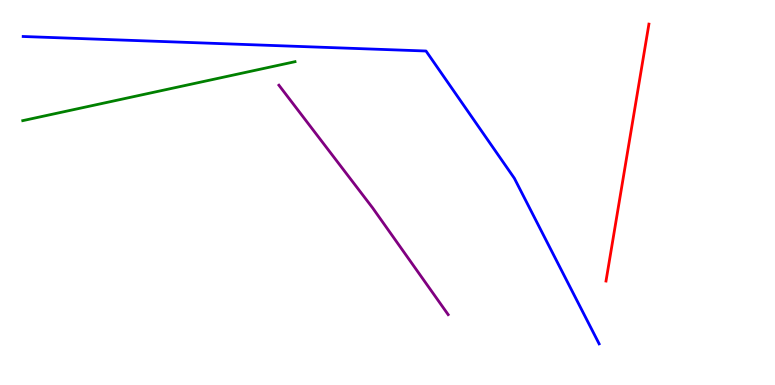[{'lines': ['blue', 'red'], 'intersections': []}, {'lines': ['green', 'red'], 'intersections': []}, {'lines': ['purple', 'red'], 'intersections': []}, {'lines': ['blue', 'green'], 'intersections': []}, {'lines': ['blue', 'purple'], 'intersections': []}, {'lines': ['green', 'purple'], 'intersections': []}]